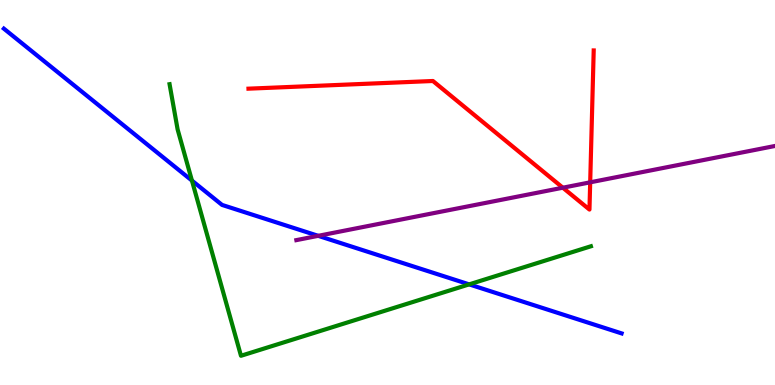[{'lines': ['blue', 'red'], 'intersections': []}, {'lines': ['green', 'red'], 'intersections': []}, {'lines': ['purple', 'red'], 'intersections': [{'x': 7.26, 'y': 5.12}, {'x': 7.62, 'y': 5.26}]}, {'lines': ['blue', 'green'], 'intersections': [{'x': 2.48, 'y': 5.31}, {'x': 6.05, 'y': 2.61}]}, {'lines': ['blue', 'purple'], 'intersections': [{'x': 4.11, 'y': 3.87}]}, {'lines': ['green', 'purple'], 'intersections': []}]